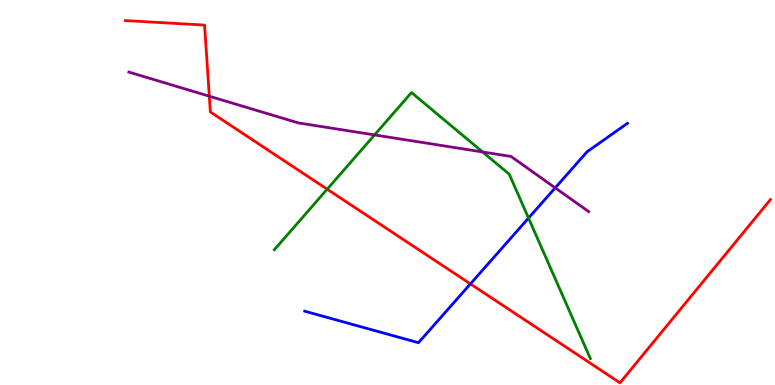[{'lines': ['blue', 'red'], 'intersections': [{'x': 6.07, 'y': 2.63}]}, {'lines': ['green', 'red'], 'intersections': [{'x': 4.22, 'y': 5.09}]}, {'lines': ['purple', 'red'], 'intersections': [{'x': 2.7, 'y': 7.5}]}, {'lines': ['blue', 'green'], 'intersections': [{'x': 6.82, 'y': 4.34}]}, {'lines': ['blue', 'purple'], 'intersections': [{'x': 7.16, 'y': 5.12}]}, {'lines': ['green', 'purple'], 'intersections': [{'x': 4.83, 'y': 6.5}, {'x': 6.23, 'y': 6.05}]}]